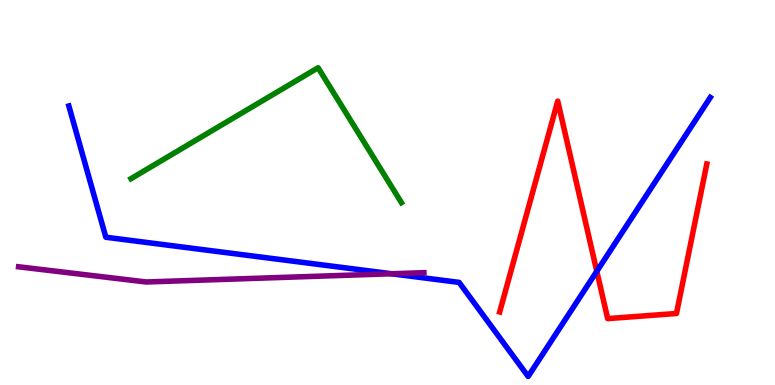[{'lines': ['blue', 'red'], 'intersections': [{'x': 7.7, 'y': 2.95}]}, {'lines': ['green', 'red'], 'intersections': []}, {'lines': ['purple', 'red'], 'intersections': []}, {'lines': ['blue', 'green'], 'intersections': []}, {'lines': ['blue', 'purple'], 'intersections': [{'x': 5.05, 'y': 2.89}]}, {'lines': ['green', 'purple'], 'intersections': []}]